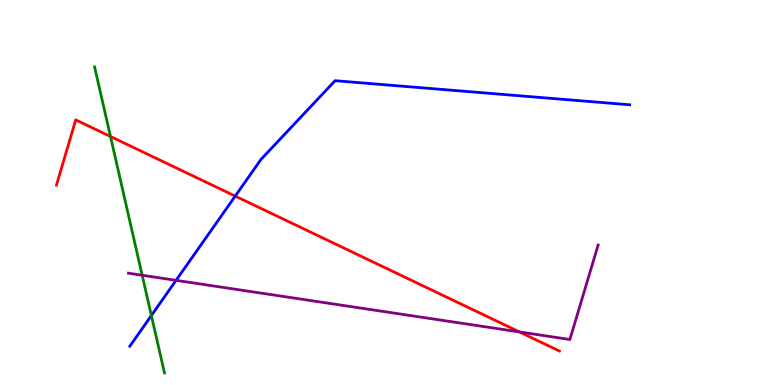[{'lines': ['blue', 'red'], 'intersections': [{'x': 3.04, 'y': 4.91}]}, {'lines': ['green', 'red'], 'intersections': [{'x': 1.43, 'y': 6.45}]}, {'lines': ['purple', 'red'], 'intersections': [{'x': 6.7, 'y': 1.38}]}, {'lines': ['blue', 'green'], 'intersections': [{'x': 1.95, 'y': 1.8}]}, {'lines': ['blue', 'purple'], 'intersections': [{'x': 2.27, 'y': 2.72}]}, {'lines': ['green', 'purple'], 'intersections': [{'x': 1.83, 'y': 2.85}]}]